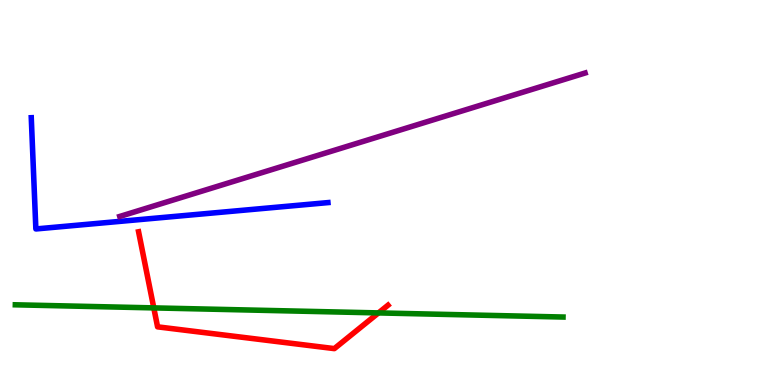[{'lines': ['blue', 'red'], 'intersections': []}, {'lines': ['green', 'red'], 'intersections': [{'x': 1.98, 'y': 2.0}, {'x': 4.88, 'y': 1.87}]}, {'lines': ['purple', 'red'], 'intersections': []}, {'lines': ['blue', 'green'], 'intersections': []}, {'lines': ['blue', 'purple'], 'intersections': []}, {'lines': ['green', 'purple'], 'intersections': []}]